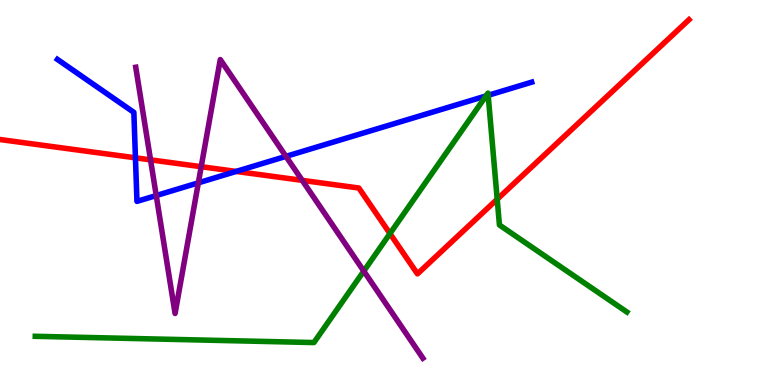[{'lines': ['blue', 'red'], 'intersections': [{'x': 1.75, 'y': 5.9}, {'x': 3.05, 'y': 5.55}]}, {'lines': ['green', 'red'], 'intersections': [{'x': 5.03, 'y': 3.93}, {'x': 6.42, 'y': 4.83}]}, {'lines': ['purple', 'red'], 'intersections': [{'x': 1.94, 'y': 5.85}, {'x': 2.6, 'y': 5.67}, {'x': 3.9, 'y': 5.32}]}, {'lines': ['blue', 'green'], 'intersections': [{'x': 6.27, 'y': 7.51}, {'x': 6.3, 'y': 7.52}]}, {'lines': ['blue', 'purple'], 'intersections': [{'x': 2.02, 'y': 4.92}, {'x': 2.56, 'y': 5.25}, {'x': 3.69, 'y': 5.94}]}, {'lines': ['green', 'purple'], 'intersections': [{'x': 4.69, 'y': 2.96}]}]